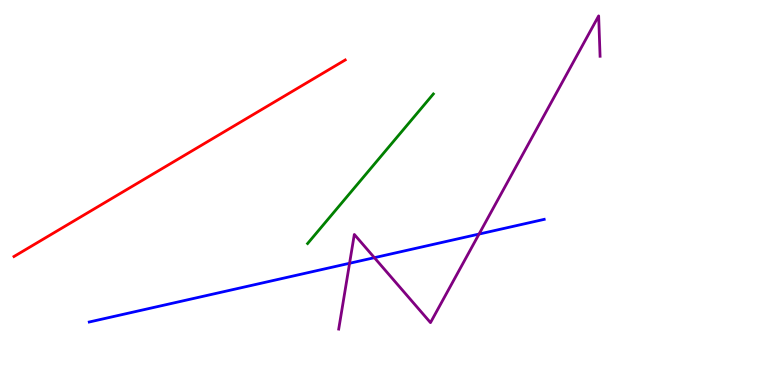[{'lines': ['blue', 'red'], 'intersections': []}, {'lines': ['green', 'red'], 'intersections': []}, {'lines': ['purple', 'red'], 'intersections': []}, {'lines': ['blue', 'green'], 'intersections': []}, {'lines': ['blue', 'purple'], 'intersections': [{'x': 4.51, 'y': 3.16}, {'x': 4.83, 'y': 3.31}, {'x': 6.18, 'y': 3.92}]}, {'lines': ['green', 'purple'], 'intersections': []}]